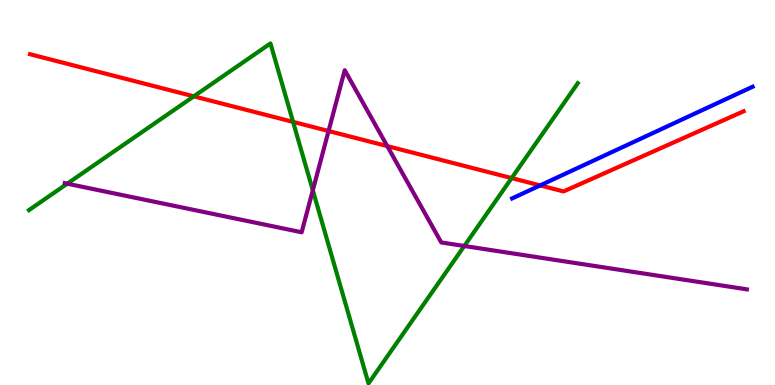[{'lines': ['blue', 'red'], 'intersections': [{'x': 6.97, 'y': 5.18}]}, {'lines': ['green', 'red'], 'intersections': [{'x': 2.5, 'y': 7.5}, {'x': 3.78, 'y': 6.83}, {'x': 6.6, 'y': 5.37}]}, {'lines': ['purple', 'red'], 'intersections': [{'x': 4.24, 'y': 6.6}, {'x': 5.0, 'y': 6.21}]}, {'lines': ['blue', 'green'], 'intersections': []}, {'lines': ['blue', 'purple'], 'intersections': []}, {'lines': ['green', 'purple'], 'intersections': [{'x': 0.868, 'y': 5.23}, {'x': 4.04, 'y': 5.06}, {'x': 5.99, 'y': 3.61}]}]